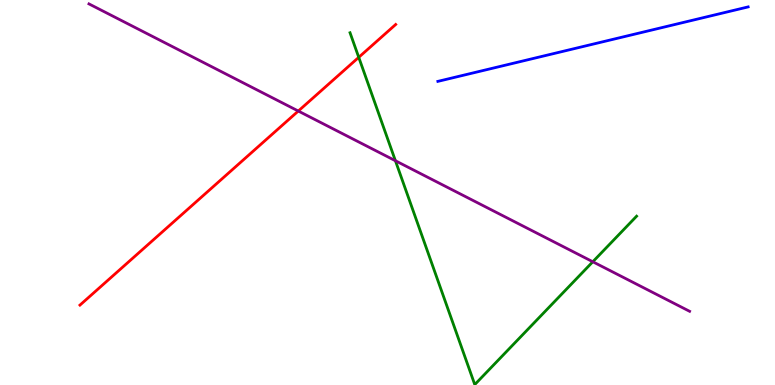[{'lines': ['blue', 'red'], 'intersections': []}, {'lines': ['green', 'red'], 'intersections': [{'x': 4.63, 'y': 8.51}]}, {'lines': ['purple', 'red'], 'intersections': [{'x': 3.85, 'y': 7.12}]}, {'lines': ['blue', 'green'], 'intersections': []}, {'lines': ['blue', 'purple'], 'intersections': []}, {'lines': ['green', 'purple'], 'intersections': [{'x': 5.1, 'y': 5.83}, {'x': 7.65, 'y': 3.2}]}]